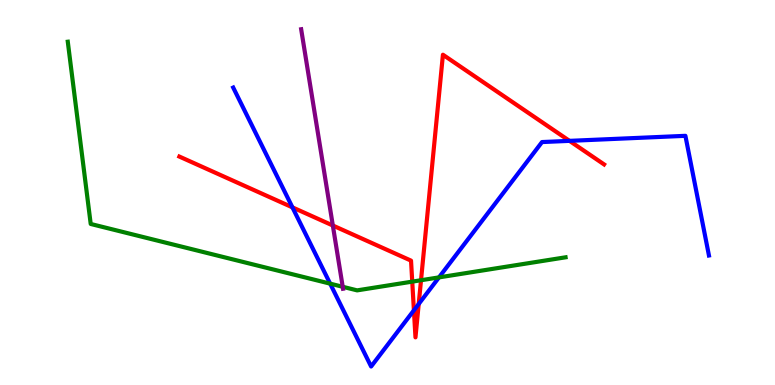[{'lines': ['blue', 'red'], 'intersections': [{'x': 3.77, 'y': 4.61}, {'x': 5.34, 'y': 1.94}, {'x': 5.4, 'y': 2.1}, {'x': 7.35, 'y': 6.34}]}, {'lines': ['green', 'red'], 'intersections': [{'x': 5.32, 'y': 2.68}, {'x': 5.43, 'y': 2.72}]}, {'lines': ['purple', 'red'], 'intersections': [{'x': 4.29, 'y': 4.14}]}, {'lines': ['blue', 'green'], 'intersections': [{'x': 4.26, 'y': 2.63}, {'x': 5.66, 'y': 2.8}]}, {'lines': ['blue', 'purple'], 'intersections': []}, {'lines': ['green', 'purple'], 'intersections': [{'x': 4.42, 'y': 2.55}]}]